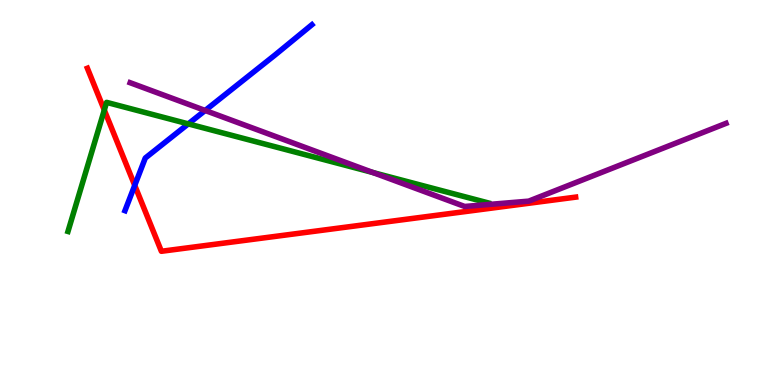[{'lines': ['blue', 'red'], 'intersections': [{'x': 1.74, 'y': 5.19}]}, {'lines': ['green', 'red'], 'intersections': [{'x': 1.35, 'y': 7.14}]}, {'lines': ['purple', 'red'], 'intersections': []}, {'lines': ['blue', 'green'], 'intersections': [{'x': 2.43, 'y': 6.78}]}, {'lines': ['blue', 'purple'], 'intersections': [{'x': 2.65, 'y': 7.13}]}, {'lines': ['green', 'purple'], 'intersections': [{'x': 4.81, 'y': 5.52}]}]